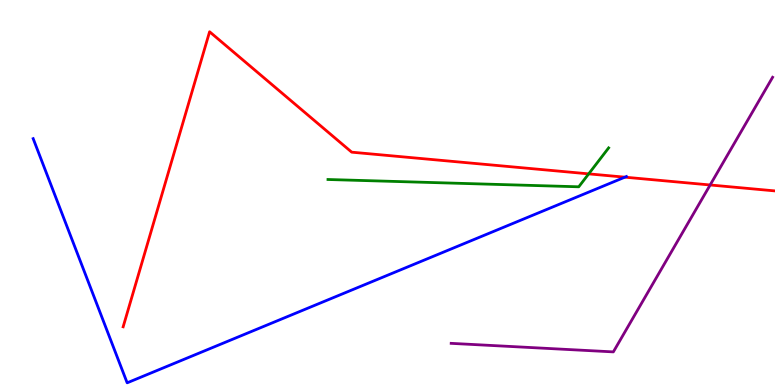[{'lines': ['blue', 'red'], 'intersections': [{'x': 8.06, 'y': 5.4}]}, {'lines': ['green', 'red'], 'intersections': [{'x': 7.6, 'y': 5.48}]}, {'lines': ['purple', 'red'], 'intersections': [{'x': 9.16, 'y': 5.2}]}, {'lines': ['blue', 'green'], 'intersections': []}, {'lines': ['blue', 'purple'], 'intersections': []}, {'lines': ['green', 'purple'], 'intersections': []}]